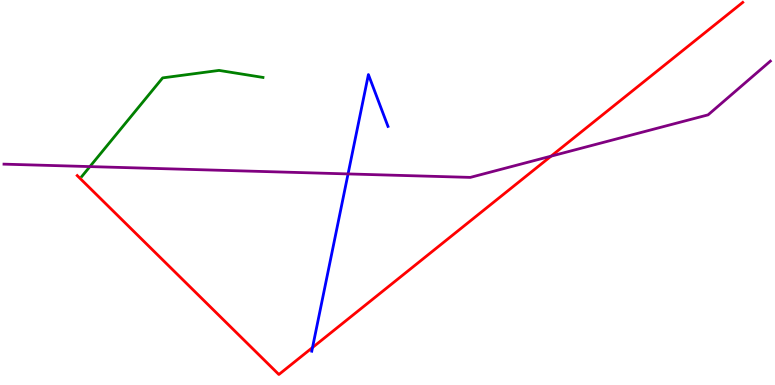[{'lines': ['blue', 'red'], 'intersections': [{'x': 4.03, 'y': 0.974}]}, {'lines': ['green', 'red'], 'intersections': []}, {'lines': ['purple', 'red'], 'intersections': [{'x': 7.11, 'y': 5.94}]}, {'lines': ['blue', 'green'], 'intersections': []}, {'lines': ['blue', 'purple'], 'intersections': [{'x': 4.49, 'y': 5.48}]}, {'lines': ['green', 'purple'], 'intersections': [{'x': 1.16, 'y': 5.67}]}]